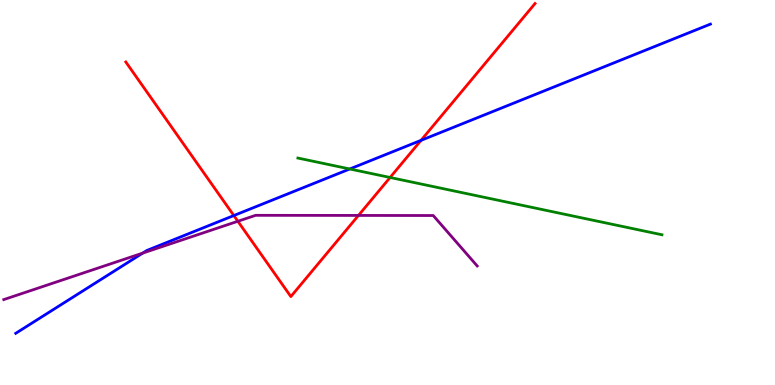[{'lines': ['blue', 'red'], 'intersections': [{'x': 3.02, 'y': 4.4}, {'x': 5.43, 'y': 6.35}]}, {'lines': ['green', 'red'], 'intersections': [{'x': 5.03, 'y': 5.39}]}, {'lines': ['purple', 'red'], 'intersections': [{'x': 3.07, 'y': 4.25}, {'x': 4.63, 'y': 4.4}]}, {'lines': ['blue', 'green'], 'intersections': [{'x': 4.51, 'y': 5.61}]}, {'lines': ['blue', 'purple'], 'intersections': [{'x': 1.84, 'y': 3.43}]}, {'lines': ['green', 'purple'], 'intersections': []}]